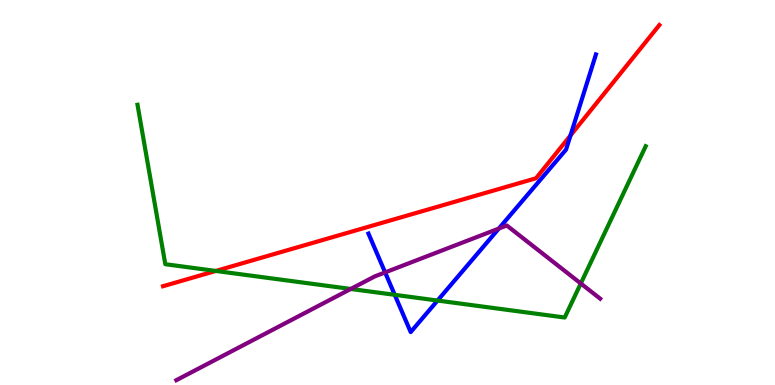[{'lines': ['blue', 'red'], 'intersections': [{'x': 7.36, 'y': 6.48}]}, {'lines': ['green', 'red'], 'intersections': [{'x': 2.78, 'y': 2.96}]}, {'lines': ['purple', 'red'], 'intersections': []}, {'lines': ['blue', 'green'], 'intersections': [{'x': 5.09, 'y': 2.34}, {'x': 5.65, 'y': 2.19}]}, {'lines': ['blue', 'purple'], 'intersections': [{'x': 4.97, 'y': 2.92}, {'x': 6.44, 'y': 4.06}]}, {'lines': ['green', 'purple'], 'intersections': [{'x': 4.53, 'y': 2.49}, {'x': 7.49, 'y': 2.64}]}]